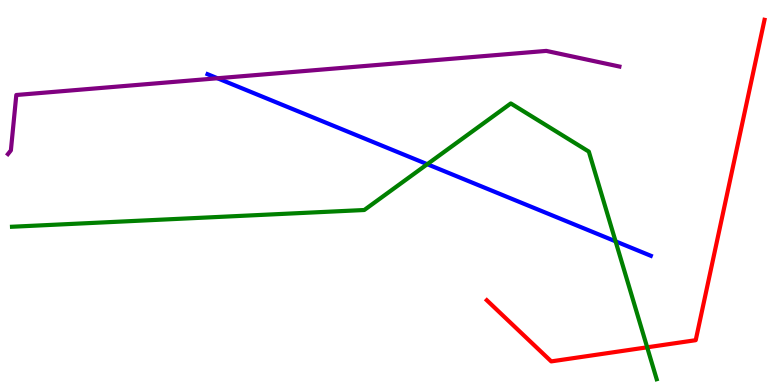[{'lines': ['blue', 'red'], 'intersections': []}, {'lines': ['green', 'red'], 'intersections': [{'x': 8.35, 'y': 0.979}]}, {'lines': ['purple', 'red'], 'intersections': []}, {'lines': ['blue', 'green'], 'intersections': [{'x': 5.51, 'y': 5.74}, {'x': 7.94, 'y': 3.73}]}, {'lines': ['blue', 'purple'], 'intersections': [{'x': 2.81, 'y': 7.97}]}, {'lines': ['green', 'purple'], 'intersections': []}]